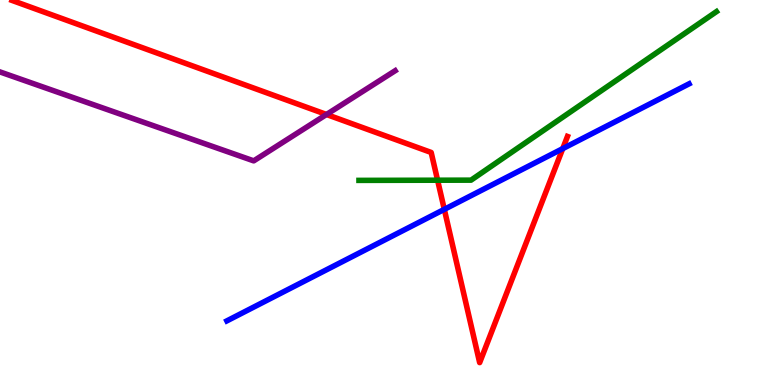[{'lines': ['blue', 'red'], 'intersections': [{'x': 5.73, 'y': 4.56}, {'x': 7.26, 'y': 6.14}]}, {'lines': ['green', 'red'], 'intersections': [{'x': 5.65, 'y': 5.32}]}, {'lines': ['purple', 'red'], 'intersections': [{'x': 4.21, 'y': 7.03}]}, {'lines': ['blue', 'green'], 'intersections': []}, {'lines': ['blue', 'purple'], 'intersections': []}, {'lines': ['green', 'purple'], 'intersections': []}]